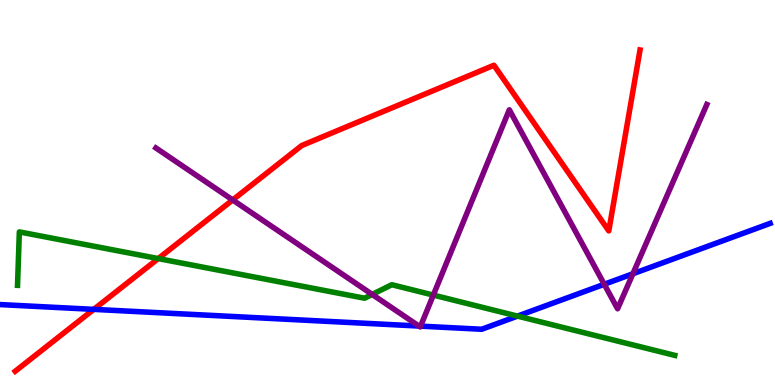[{'lines': ['blue', 'red'], 'intersections': [{'x': 1.21, 'y': 1.96}]}, {'lines': ['green', 'red'], 'intersections': [{'x': 2.04, 'y': 3.28}]}, {'lines': ['purple', 'red'], 'intersections': [{'x': 3.0, 'y': 4.81}]}, {'lines': ['blue', 'green'], 'intersections': [{'x': 6.68, 'y': 1.79}]}, {'lines': ['blue', 'purple'], 'intersections': [{'x': 5.41, 'y': 1.53}, {'x': 5.43, 'y': 1.53}, {'x': 7.8, 'y': 2.62}, {'x': 8.17, 'y': 2.89}]}, {'lines': ['green', 'purple'], 'intersections': [{'x': 4.8, 'y': 2.35}, {'x': 5.59, 'y': 2.34}]}]